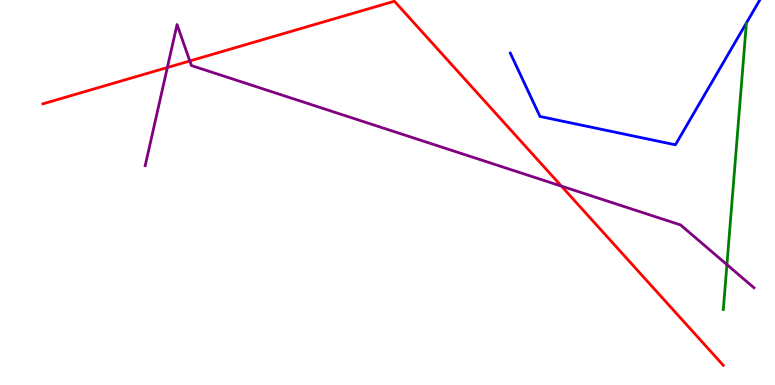[{'lines': ['blue', 'red'], 'intersections': []}, {'lines': ['green', 'red'], 'intersections': []}, {'lines': ['purple', 'red'], 'intersections': [{'x': 2.16, 'y': 8.25}, {'x': 2.45, 'y': 8.42}, {'x': 7.24, 'y': 5.17}]}, {'lines': ['blue', 'green'], 'intersections': []}, {'lines': ['blue', 'purple'], 'intersections': []}, {'lines': ['green', 'purple'], 'intersections': [{'x': 9.38, 'y': 3.13}]}]